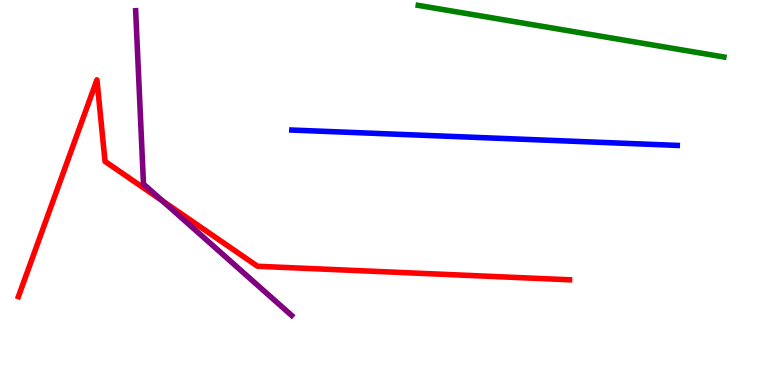[{'lines': ['blue', 'red'], 'intersections': []}, {'lines': ['green', 'red'], 'intersections': []}, {'lines': ['purple', 'red'], 'intersections': [{'x': 2.1, 'y': 4.78}]}, {'lines': ['blue', 'green'], 'intersections': []}, {'lines': ['blue', 'purple'], 'intersections': []}, {'lines': ['green', 'purple'], 'intersections': []}]